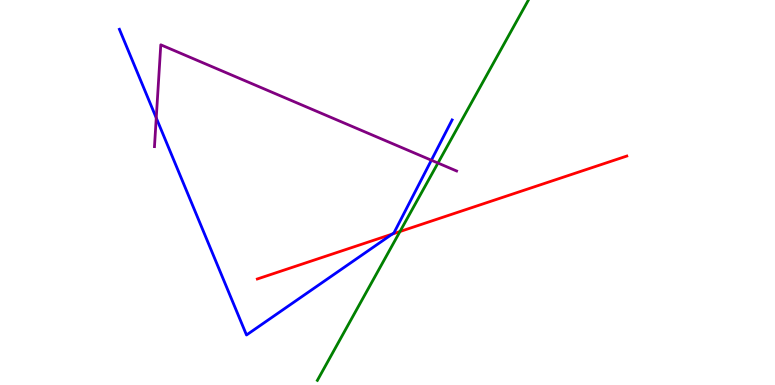[{'lines': ['blue', 'red'], 'intersections': [{'x': 5.06, 'y': 3.92}]}, {'lines': ['green', 'red'], 'intersections': [{'x': 5.16, 'y': 3.99}]}, {'lines': ['purple', 'red'], 'intersections': []}, {'lines': ['blue', 'green'], 'intersections': []}, {'lines': ['blue', 'purple'], 'intersections': [{'x': 2.02, 'y': 6.94}, {'x': 5.57, 'y': 5.84}]}, {'lines': ['green', 'purple'], 'intersections': [{'x': 5.65, 'y': 5.77}]}]